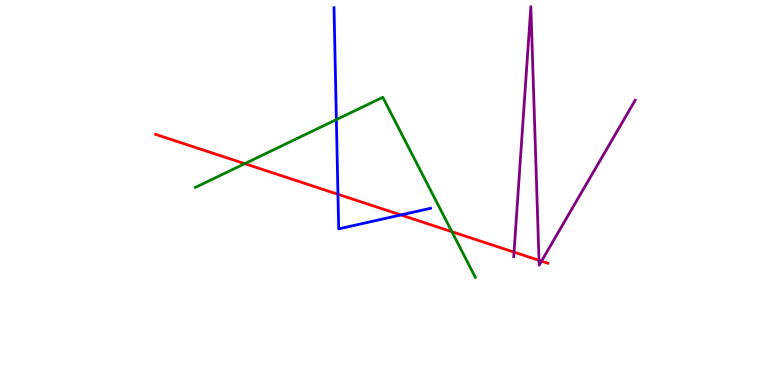[{'lines': ['blue', 'red'], 'intersections': [{'x': 4.36, 'y': 4.95}, {'x': 5.17, 'y': 4.42}]}, {'lines': ['green', 'red'], 'intersections': [{'x': 3.16, 'y': 5.75}, {'x': 5.83, 'y': 3.98}]}, {'lines': ['purple', 'red'], 'intersections': [{'x': 6.63, 'y': 3.45}, {'x': 6.95, 'y': 3.24}, {'x': 6.99, 'y': 3.22}]}, {'lines': ['blue', 'green'], 'intersections': [{'x': 4.34, 'y': 6.89}]}, {'lines': ['blue', 'purple'], 'intersections': []}, {'lines': ['green', 'purple'], 'intersections': []}]